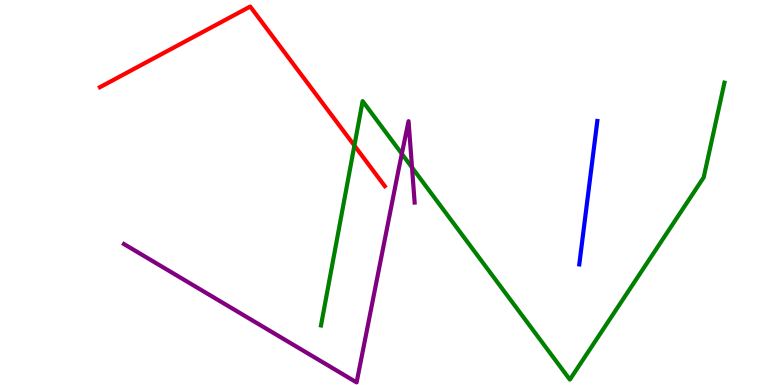[{'lines': ['blue', 'red'], 'intersections': []}, {'lines': ['green', 'red'], 'intersections': [{'x': 4.57, 'y': 6.22}]}, {'lines': ['purple', 'red'], 'intersections': []}, {'lines': ['blue', 'green'], 'intersections': []}, {'lines': ['blue', 'purple'], 'intersections': []}, {'lines': ['green', 'purple'], 'intersections': [{'x': 5.19, 'y': 6.0}, {'x': 5.32, 'y': 5.65}]}]